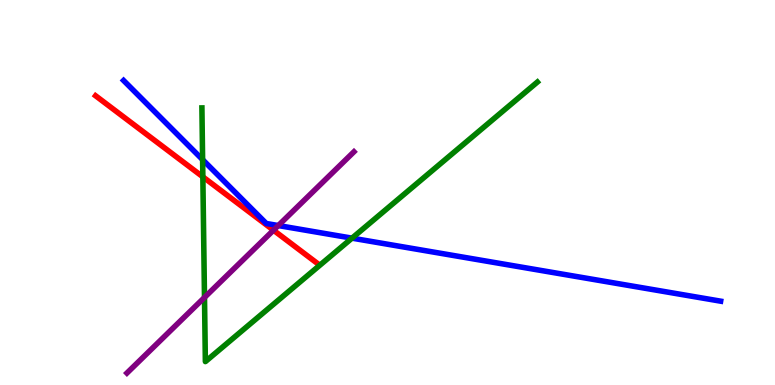[{'lines': ['blue', 'red'], 'intersections': []}, {'lines': ['green', 'red'], 'intersections': [{'x': 2.62, 'y': 5.41}]}, {'lines': ['purple', 'red'], 'intersections': [{'x': 3.53, 'y': 4.02}]}, {'lines': ['blue', 'green'], 'intersections': [{'x': 2.61, 'y': 5.85}, {'x': 4.54, 'y': 3.81}]}, {'lines': ['blue', 'purple'], 'intersections': [{'x': 3.59, 'y': 4.14}]}, {'lines': ['green', 'purple'], 'intersections': [{'x': 2.64, 'y': 2.27}]}]